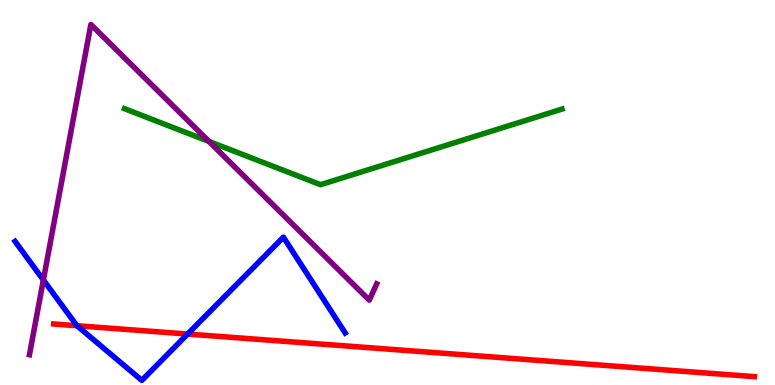[{'lines': ['blue', 'red'], 'intersections': [{'x': 0.993, 'y': 1.54}, {'x': 2.42, 'y': 1.32}]}, {'lines': ['green', 'red'], 'intersections': []}, {'lines': ['purple', 'red'], 'intersections': []}, {'lines': ['blue', 'green'], 'intersections': []}, {'lines': ['blue', 'purple'], 'intersections': [{'x': 0.559, 'y': 2.73}]}, {'lines': ['green', 'purple'], 'intersections': [{'x': 2.7, 'y': 6.33}]}]